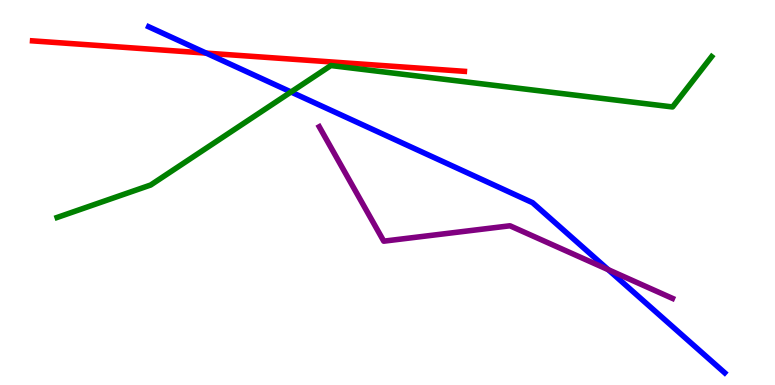[{'lines': ['blue', 'red'], 'intersections': [{'x': 2.66, 'y': 8.62}]}, {'lines': ['green', 'red'], 'intersections': []}, {'lines': ['purple', 'red'], 'intersections': []}, {'lines': ['blue', 'green'], 'intersections': [{'x': 3.75, 'y': 7.61}]}, {'lines': ['blue', 'purple'], 'intersections': [{'x': 7.85, 'y': 3.0}]}, {'lines': ['green', 'purple'], 'intersections': []}]